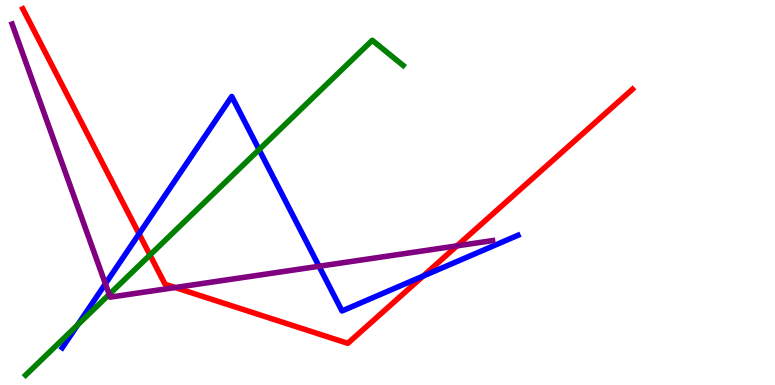[{'lines': ['blue', 'red'], 'intersections': [{'x': 1.79, 'y': 3.93}, {'x': 5.46, 'y': 2.83}]}, {'lines': ['green', 'red'], 'intersections': [{'x': 1.94, 'y': 3.38}]}, {'lines': ['purple', 'red'], 'intersections': [{'x': 2.26, 'y': 2.53}, {'x': 5.9, 'y': 3.61}]}, {'lines': ['blue', 'green'], 'intersections': [{'x': 1.0, 'y': 1.56}, {'x': 3.34, 'y': 6.11}]}, {'lines': ['blue', 'purple'], 'intersections': [{'x': 1.36, 'y': 2.63}, {'x': 4.12, 'y': 3.08}]}, {'lines': ['green', 'purple'], 'intersections': [{'x': 1.41, 'y': 2.35}]}]